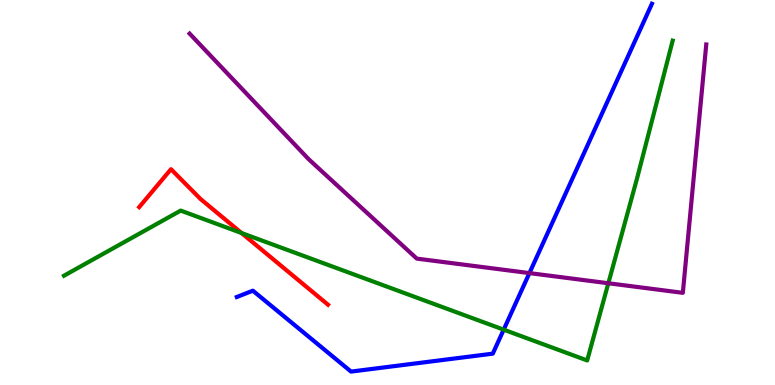[{'lines': ['blue', 'red'], 'intersections': []}, {'lines': ['green', 'red'], 'intersections': [{'x': 3.12, 'y': 3.95}]}, {'lines': ['purple', 'red'], 'intersections': []}, {'lines': ['blue', 'green'], 'intersections': [{'x': 6.5, 'y': 1.44}]}, {'lines': ['blue', 'purple'], 'intersections': [{'x': 6.83, 'y': 2.91}]}, {'lines': ['green', 'purple'], 'intersections': [{'x': 7.85, 'y': 2.64}]}]